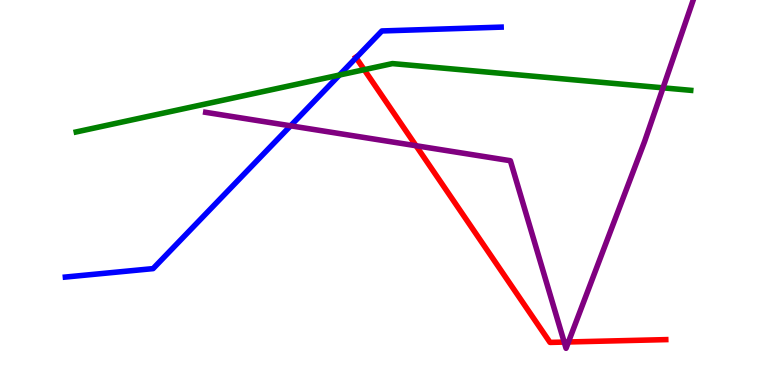[{'lines': ['blue', 'red'], 'intersections': [{'x': 4.59, 'y': 8.5}]}, {'lines': ['green', 'red'], 'intersections': [{'x': 4.7, 'y': 8.19}]}, {'lines': ['purple', 'red'], 'intersections': [{'x': 5.37, 'y': 6.21}, {'x': 7.28, 'y': 1.11}, {'x': 7.33, 'y': 1.12}]}, {'lines': ['blue', 'green'], 'intersections': [{'x': 4.38, 'y': 8.05}]}, {'lines': ['blue', 'purple'], 'intersections': [{'x': 3.75, 'y': 6.73}]}, {'lines': ['green', 'purple'], 'intersections': [{'x': 8.56, 'y': 7.72}]}]